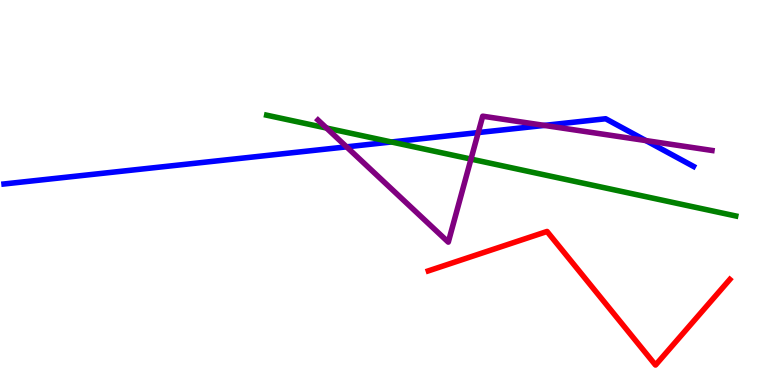[{'lines': ['blue', 'red'], 'intersections': []}, {'lines': ['green', 'red'], 'intersections': []}, {'lines': ['purple', 'red'], 'intersections': []}, {'lines': ['blue', 'green'], 'intersections': [{'x': 5.05, 'y': 6.31}]}, {'lines': ['blue', 'purple'], 'intersections': [{'x': 4.47, 'y': 6.19}, {'x': 6.17, 'y': 6.56}, {'x': 7.02, 'y': 6.74}, {'x': 8.33, 'y': 6.35}]}, {'lines': ['green', 'purple'], 'intersections': [{'x': 4.21, 'y': 6.67}, {'x': 6.08, 'y': 5.87}]}]